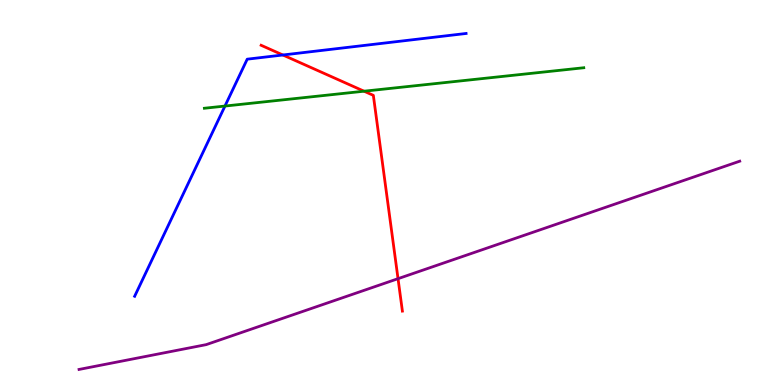[{'lines': ['blue', 'red'], 'intersections': [{'x': 3.65, 'y': 8.57}]}, {'lines': ['green', 'red'], 'intersections': [{'x': 4.7, 'y': 7.63}]}, {'lines': ['purple', 'red'], 'intersections': [{'x': 5.14, 'y': 2.76}]}, {'lines': ['blue', 'green'], 'intersections': [{'x': 2.9, 'y': 7.25}]}, {'lines': ['blue', 'purple'], 'intersections': []}, {'lines': ['green', 'purple'], 'intersections': []}]